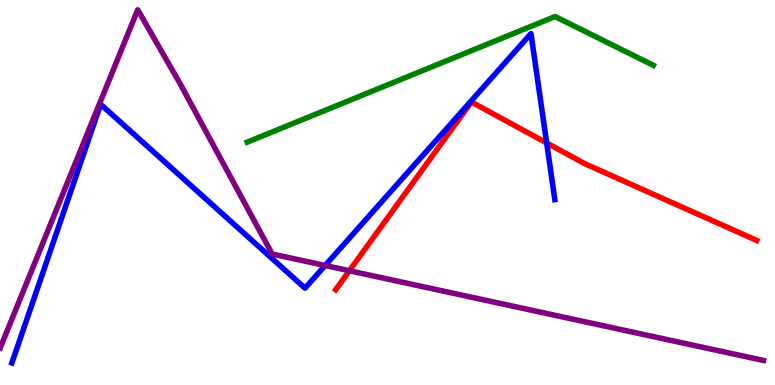[{'lines': ['blue', 'red'], 'intersections': [{'x': 7.05, 'y': 6.29}]}, {'lines': ['green', 'red'], 'intersections': []}, {'lines': ['purple', 'red'], 'intersections': [{'x': 4.51, 'y': 2.97}]}, {'lines': ['blue', 'green'], 'intersections': []}, {'lines': ['blue', 'purple'], 'intersections': [{'x': 4.2, 'y': 3.1}]}, {'lines': ['green', 'purple'], 'intersections': []}]